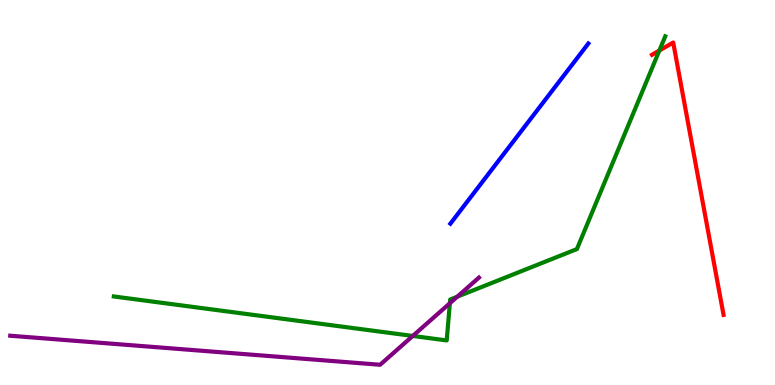[{'lines': ['blue', 'red'], 'intersections': []}, {'lines': ['green', 'red'], 'intersections': [{'x': 8.51, 'y': 8.69}]}, {'lines': ['purple', 'red'], 'intersections': []}, {'lines': ['blue', 'green'], 'intersections': []}, {'lines': ['blue', 'purple'], 'intersections': []}, {'lines': ['green', 'purple'], 'intersections': [{'x': 5.33, 'y': 1.27}, {'x': 5.8, 'y': 2.12}, {'x': 5.9, 'y': 2.29}]}]